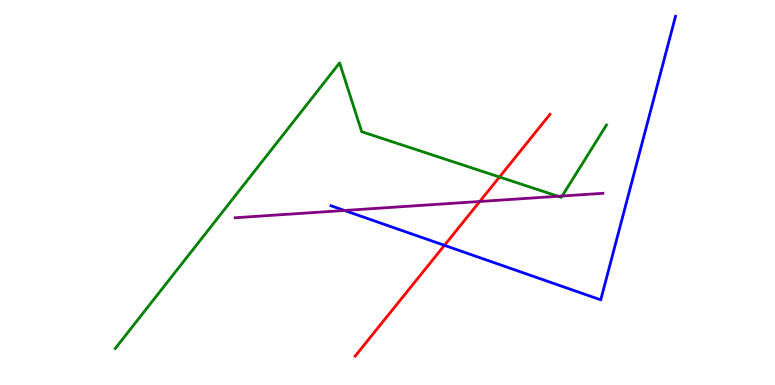[{'lines': ['blue', 'red'], 'intersections': [{'x': 5.73, 'y': 3.63}]}, {'lines': ['green', 'red'], 'intersections': [{'x': 6.45, 'y': 5.4}]}, {'lines': ['purple', 'red'], 'intersections': [{'x': 6.19, 'y': 4.77}]}, {'lines': ['blue', 'green'], 'intersections': []}, {'lines': ['blue', 'purple'], 'intersections': [{'x': 4.45, 'y': 4.53}]}, {'lines': ['green', 'purple'], 'intersections': [{'x': 7.2, 'y': 4.9}, {'x': 7.25, 'y': 4.91}]}]